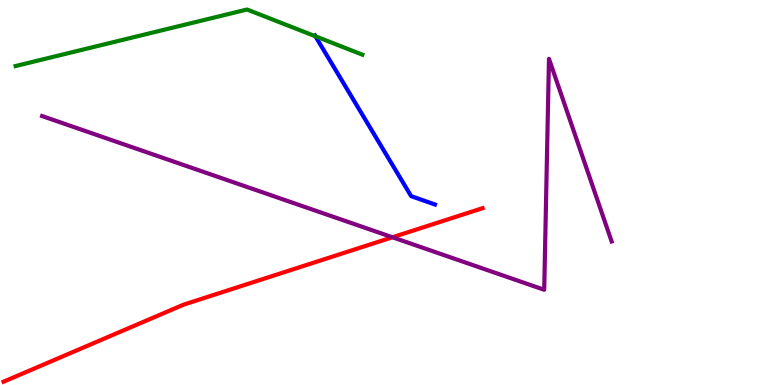[{'lines': ['blue', 'red'], 'intersections': []}, {'lines': ['green', 'red'], 'intersections': []}, {'lines': ['purple', 'red'], 'intersections': [{'x': 5.06, 'y': 3.84}]}, {'lines': ['blue', 'green'], 'intersections': [{'x': 4.07, 'y': 9.06}]}, {'lines': ['blue', 'purple'], 'intersections': []}, {'lines': ['green', 'purple'], 'intersections': []}]